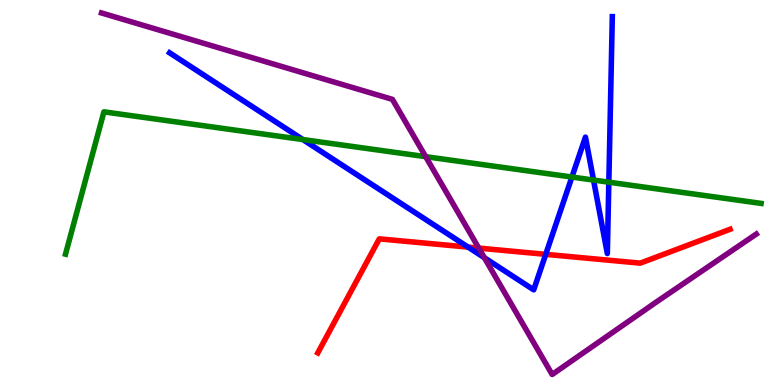[{'lines': ['blue', 'red'], 'intersections': [{'x': 6.04, 'y': 3.58}, {'x': 7.04, 'y': 3.39}]}, {'lines': ['green', 'red'], 'intersections': []}, {'lines': ['purple', 'red'], 'intersections': [{'x': 6.18, 'y': 3.56}]}, {'lines': ['blue', 'green'], 'intersections': [{'x': 3.91, 'y': 6.38}, {'x': 7.38, 'y': 5.4}, {'x': 7.66, 'y': 5.32}, {'x': 7.86, 'y': 5.27}]}, {'lines': ['blue', 'purple'], 'intersections': [{'x': 6.25, 'y': 3.31}]}, {'lines': ['green', 'purple'], 'intersections': [{'x': 5.49, 'y': 5.93}]}]